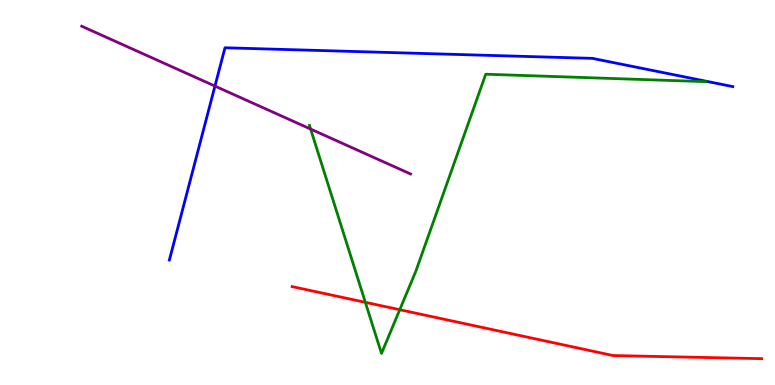[{'lines': ['blue', 'red'], 'intersections': []}, {'lines': ['green', 'red'], 'intersections': [{'x': 4.71, 'y': 2.15}, {'x': 5.16, 'y': 1.96}]}, {'lines': ['purple', 'red'], 'intersections': []}, {'lines': ['blue', 'green'], 'intersections': []}, {'lines': ['blue', 'purple'], 'intersections': [{'x': 2.77, 'y': 7.76}]}, {'lines': ['green', 'purple'], 'intersections': [{'x': 4.01, 'y': 6.65}]}]